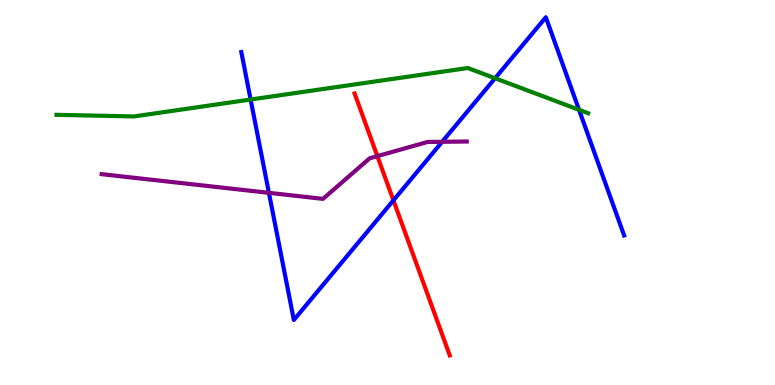[{'lines': ['blue', 'red'], 'intersections': [{'x': 5.08, 'y': 4.8}]}, {'lines': ['green', 'red'], 'intersections': []}, {'lines': ['purple', 'red'], 'intersections': [{'x': 4.87, 'y': 5.94}]}, {'lines': ['blue', 'green'], 'intersections': [{'x': 3.23, 'y': 7.42}, {'x': 6.39, 'y': 7.97}, {'x': 7.47, 'y': 7.15}]}, {'lines': ['blue', 'purple'], 'intersections': [{'x': 3.47, 'y': 4.99}, {'x': 5.71, 'y': 6.32}]}, {'lines': ['green', 'purple'], 'intersections': []}]